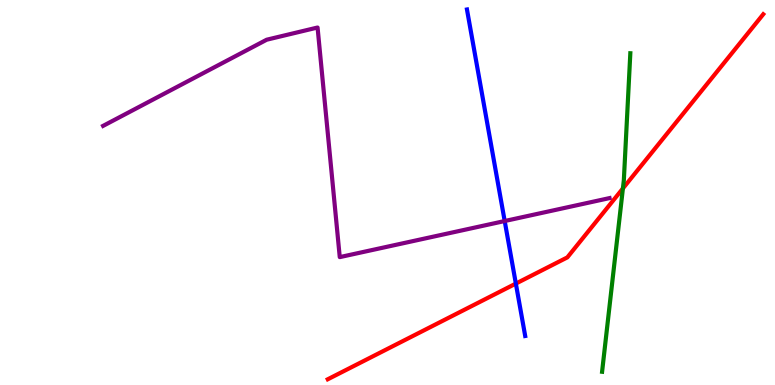[{'lines': ['blue', 'red'], 'intersections': [{'x': 6.66, 'y': 2.63}]}, {'lines': ['green', 'red'], 'intersections': [{'x': 8.04, 'y': 5.11}]}, {'lines': ['purple', 'red'], 'intersections': []}, {'lines': ['blue', 'green'], 'intersections': []}, {'lines': ['blue', 'purple'], 'intersections': [{'x': 6.51, 'y': 4.26}]}, {'lines': ['green', 'purple'], 'intersections': []}]